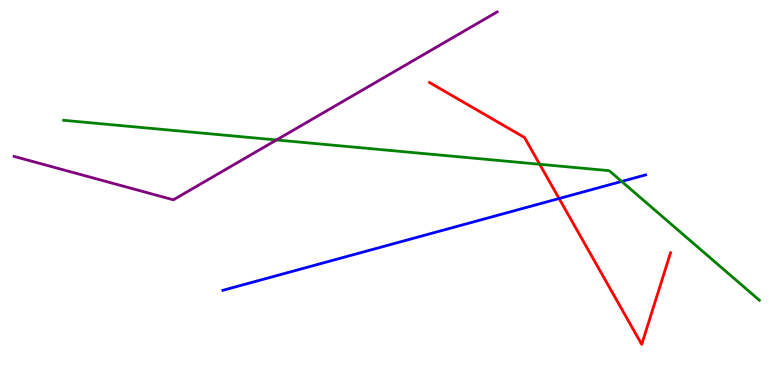[{'lines': ['blue', 'red'], 'intersections': [{'x': 7.21, 'y': 4.84}]}, {'lines': ['green', 'red'], 'intersections': [{'x': 6.96, 'y': 5.73}]}, {'lines': ['purple', 'red'], 'intersections': []}, {'lines': ['blue', 'green'], 'intersections': [{'x': 8.02, 'y': 5.29}]}, {'lines': ['blue', 'purple'], 'intersections': []}, {'lines': ['green', 'purple'], 'intersections': [{'x': 3.57, 'y': 6.36}]}]